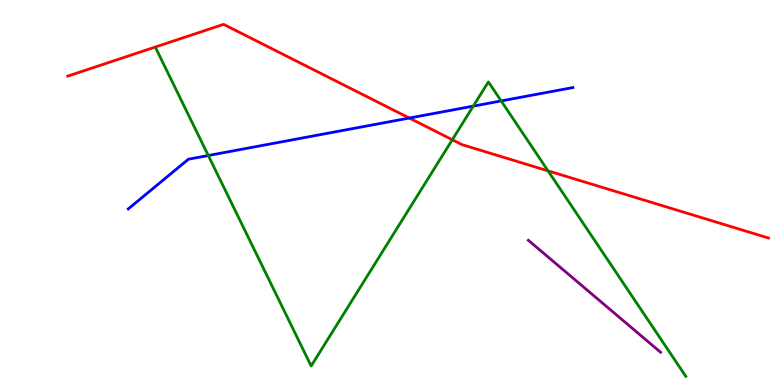[{'lines': ['blue', 'red'], 'intersections': [{'x': 5.28, 'y': 6.93}]}, {'lines': ['green', 'red'], 'intersections': [{'x': 5.84, 'y': 6.37}, {'x': 7.07, 'y': 5.56}]}, {'lines': ['purple', 'red'], 'intersections': []}, {'lines': ['blue', 'green'], 'intersections': [{'x': 2.69, 'y': 5.96}, {'x': 6.11, 'y': 7.24}, {'x': 6.47, 'y': 7.38}]}, {'lines': ['blue', 'purple'], 'intersections': []}, {'lines': ['green', 'purple'], 'intersections': []}]